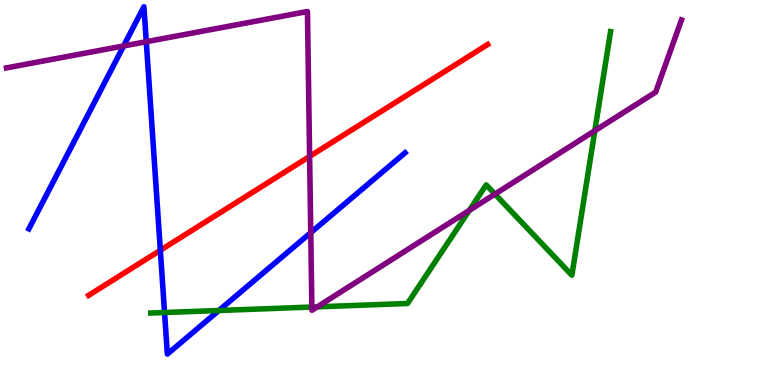[{'lines': ['blue', 'red'], 'intersections': [{'x': 2.07, 'y': 3.5}]}, {'lines': ['green', 'red'], 'intersections': []}, {'lines': ['purple', 'red'], 'intersections': [{'x': 4.0, 'y': 5.94}]}, {'lines': ['blue', 'green'], 'intersections': [{'x': 2.12, 'y': 1.88}, {'x': 2.82, 'y': 1.94}]}, {'lines': ['blue', 'purple'], 'intersections': [{'x': 1.6, 'y': 8.81}, {'x': 1.89, 'y': 8.92}, {'x': 4.01, 'y': 3.96}]}, {'lines': ['green', 'purple'], 'intersections': [{'x': 4.02, 'y': 2.02}, {'x': 4.09, 'y': 2.03}, {'x': 6.06, 'y': 4.54}, {'x': 6.39, 'y': 4.96}, {'x': 7.68, 'y': 6.6}]}]